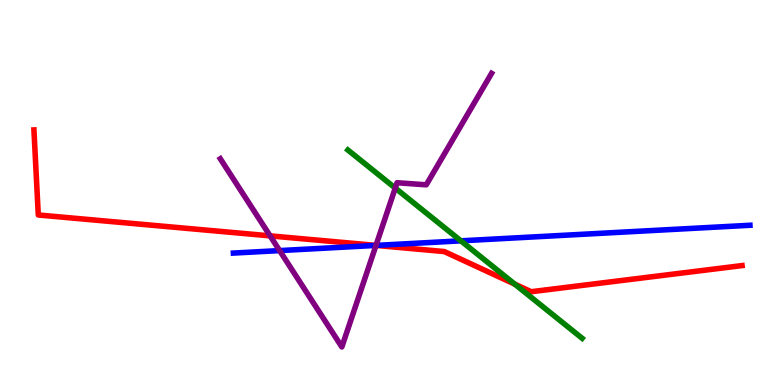[{'lines': ['blue', 'red'], 'intersections': [{'x': 4.85, 'y': 3.63}]}, {'lines': ['green', 'red'], 'intersections': [{'x': 6.64, 'y': 2.62}]}, {'lines': ['purple', 'red'], 'intersections': [{'x': 3.49, 'y': 3.87}, {'x': 4.85, 'y': 3.63}]}, {'lines': ['blue', 'green'], 'intersections': [{'x': 5.95, 'y': 3.74}]}, {'lines': ['blue', 'purple'], 'intersections': [{'x': 3.61, 'y': 3.49}, {'x': 4.85, 'y': 3.63}]}, {'lines': ['green', 'purple'], 'intersections': [{'x': 5.1, 'y': 5.11}]}]